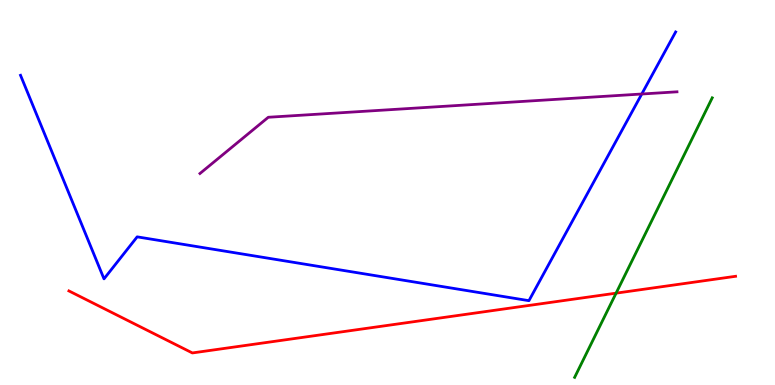[{'lines': ['blue', 'red'], 'intersections': []}, {'lines': ['green', 'red'], 'intersections': [{'x': 7.95, 'y': 2.39}]}, {'lines': ['purple', 'red'], 'intersections': []}, {'lines': ['blue', 'green'], 'intersections': []}, {'lines': ['blue', 'purple'], 'intersections': [{'x': 8.28, 'y': 7.56}]}, {'lines': ['green', 'purple'], 'intersections': []}]